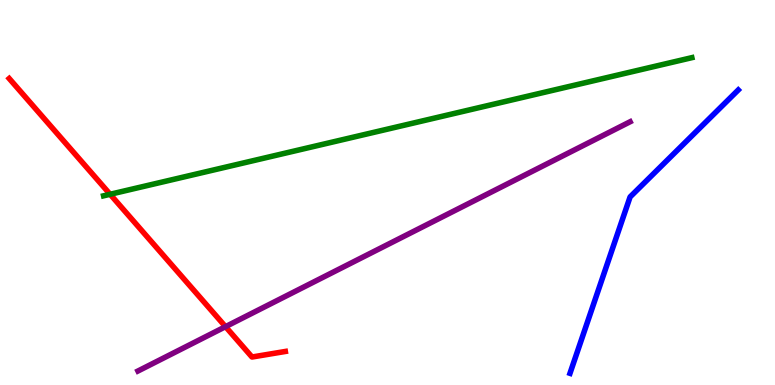[{'lines': ['blue', 'red'], 'intersections': []}, {'lines': ['green', 'red'], 'intersections': [{'x': 1.42, 'y': 4.95}]}, {'lines': ['purple', 'red'], 'intersections': [{'x': 2.91, 'y': 1.52}]}, {'lines': ['blue', 'green'], 'intersections': []}, {'lines': ['blue', 'purple'], 'intersections': []}, {'lines': ['green', 'purple'], 'intersections': []}]